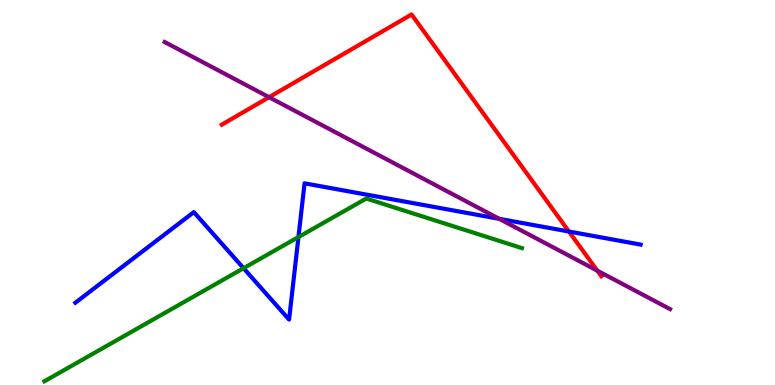[{'lines': ['blue', 'red'], 'intersections': [{'x': 7.34, 'y': 3.99}]}, {'lines': ['green', 'red'], 'intersections': []}, {'lines': ['purple', 'red'], 'intersections': [{'x': 3.47, 'y': 7.48}, {'x': 7.71, 'y': 2.97}]}, {'lines': ['blue', 'green'], 'intersections': [{'x': 3.14, 'y': 3.03}, {'x': 3.85, 'y': 3.84}]}, {'lines': ['blue', 'purple'], 'intersections': [{'x': 6.44, 'y': 4.32}]}, {'lines': ['green', 'purple'], 'intersections': []}]